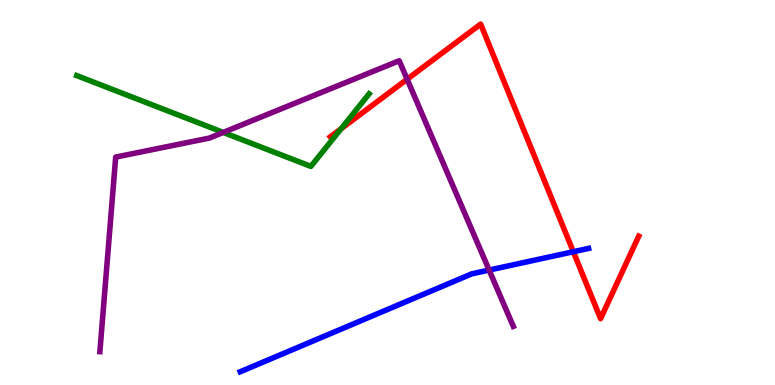[{'lines': ['blue', 'red'], 'intersections': [{'x': 7.4, 'y': 3.46}]}, {'lines': ['green', 'red'], 'intersections': [{'x': 4.4, 'y': 6.66}]}, {'lines': ['purple', 'red'], 'intersections': [{'x': 5.25, 'y': 7.94}]}, {'lines': ['blue', 'green'], 'intersections': []}, {'lines': ['blue', 'purple'], 'intersections': [{'x': 6.31, 'y': 2.99}]}, {'lines': ['green', 'purple'], 'intersections': [{'x': 2.88, 'y': 6.56}]}]